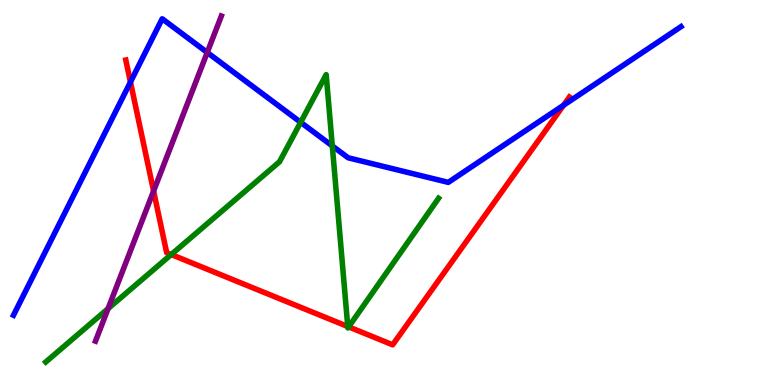[{'lines': ['blue', 'red'], 'intersections': [{'x': 1.68, 'y': 7.87}, {'x': 7.27, 'y': 7.27}]}, {'lines': ['green', 'red'], 'intersections': [{'x': 2.21, 'y': 3.39}, {'x': 4.49, 'y': 1.52}, {'x': 4.5, 'y': 1.51}]}, {'lines': ['purple', 'red'], 'intersections': [{'x': 1.98, 'y': 5.04}]}, {'lines': ['blue', 'green'], 'intersections': [{'x': 3.88, 'y': 6.82}, {'x': 4.29, 'y': 6.21}]}, {'lines': ['blue', 'purple'], 'intersections': [{'x': 2.67, 'y': 8.64}]}, {'lines': ['green', 'purple'], 'intersections': [{'x': 1.39, 'y': 1.98}]}]